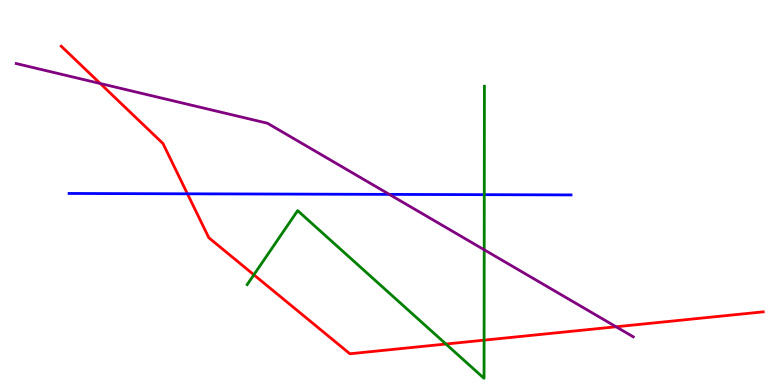[{'lines': ['blue', 'red'], 'intersections': [{'x': 2.42, 'y': 4.97}]}, {'lines': ['green', 'red'], 'intersections': [{'x': 3.28, 'y': 2.86}, {'x': 5.75, 'y': 1.06}, {'x': 6.25, 'y': 1.16}]}, {'lines': ['purple', 'red'], 'intersections': [{'x': 1.29, 'y': 7.83}, {'x': 7.95, 'y': 1.51}]}, {'lines': ['blue', 'green'], 'intersections': [{'x': 6.25, 'y': 4.94}]}, {'lines': ['blue', 'purple'], 'intersections': [{'x': 5.02, 'y': 4.95}]}, {'lines': ['green', 'purple'], 'intersections': [{'x': 6.25, 'y': 3.51}]}]